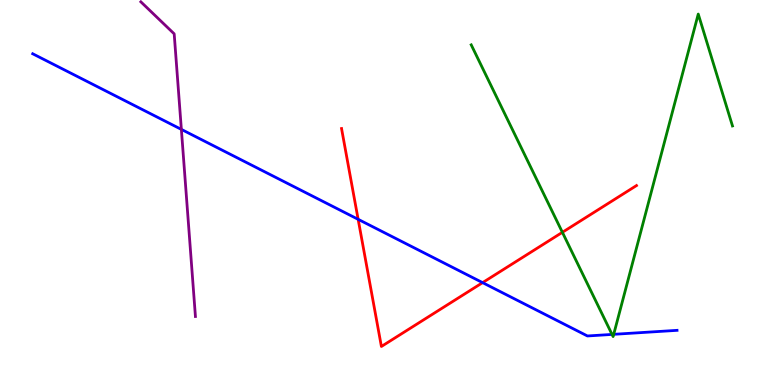[{'lines': ['blue', 'red'], 'intersections': [{'x': 4.62, 'y': 4.3}, {'x': 6.23, 'y': 2.66}]}, {'lines': ['green', 'red'], 'intersections': [{'x': 7.26, 'y': 3.97}]}, {'lines': ['purple', 'red'], 'intersections': []}, {'lines': ['blue', 'green'], 'intersections': [{'x': 7.9, 'y': 1.31}, {'x': 7.92, 'y': 1.32}]}, {'lines': ['blue', 'purple'], 'intersections': [{'x': 2.34, 'y': 6.64}]}, {'lines': ['green', 'purple'], 'intersections': []}]